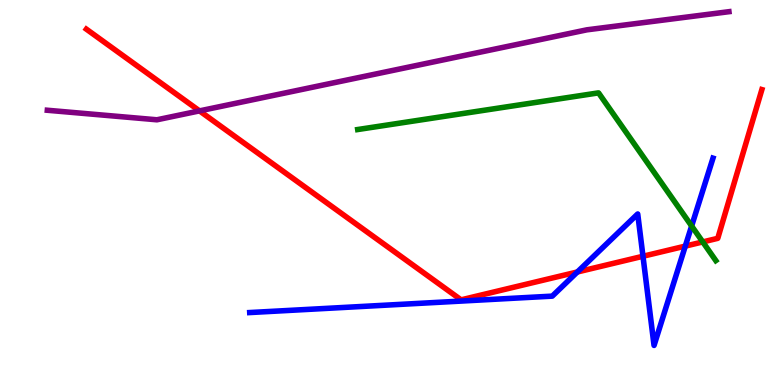[{'lines': ['blue', 'red'], 'intersections': [{'x': 7.45, 'y': 2.94}, {'x': 8.3, 'y': 3.34}, {'x': 8.84, 'y': 3.61}]}, {'lines': ['green', 'red'], 'intersections': [{'x': 9.07, 'y': 3.72}]}, {'lines': ['purple', 'red'], 'intersections': [{'x': 2.57, 'y': 7.12}]}, {'lines': ['blue', 'green'], 'intersections': [{'x': 8.92, 'y': 4.13}]}, {'lines': ['blue', 'purple'], 'intersections': []}, {'lines': ['green', 'purple'], 'intersections': []}]